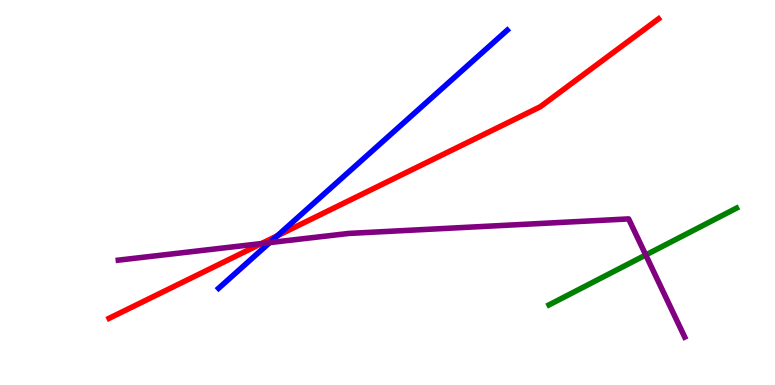[{'lines': ['blue', 'red'], 'intersections': [{'x': 3.58, 'y': 3.88}]}, {'lines': ['green', 'red'], 'intersections': []}, {'lines': ['purple', 'red'], 'intersections': [{'x': 3.37, 'y': 3.67}]}, {'lines': ['blue', 'green'], 'intersections': []}, {'lines': ['blue', 'purple'], 'intersections': [{'x': 3.48, 'y': 3.7}]}, {'lines': ['green', 'purple'], 'intersections': [{'x': 8.33, 'y': 3.38}]}]